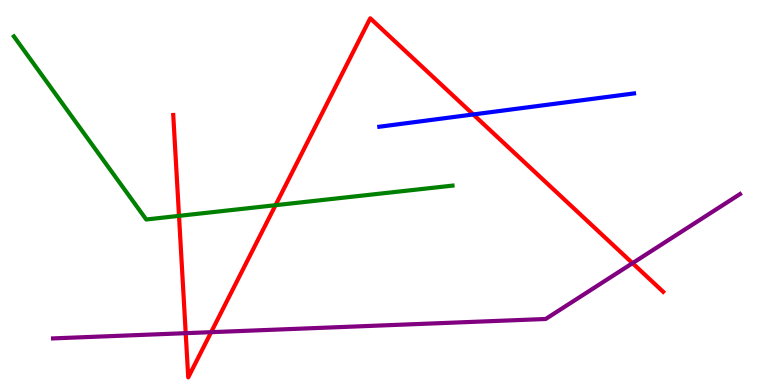[{'lines': ['blue', 'red'], 'intersections': [{'x': 6.11, 'y': 7.03}]}, {'lines': ['green', 'red'], 'intersections': [{'x': 2.31, 'y': 4.39}, {'x': 3.56, 'y': 4.67}]}, {'lines': ['purple', 'red'], 'intersections': [{'x': 2.4, 'y': 1.35}, {'x': 2.72, 'y': 1.37}, {'x': 8.16, 'y': 3.16}]}, {'lines': ['blue', 'green'], 'intersections': []}, {'lines': ['blue', 'purple'], 'intersections': []}, {'lines': ['green', 'purple'], 'intersections': []}]